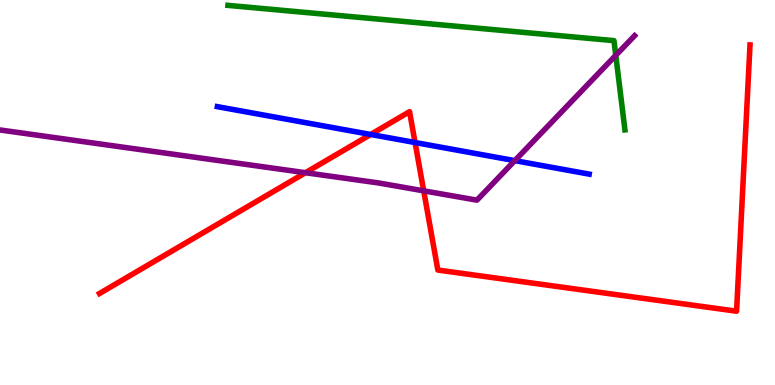[{'lines': ['blue', 'red'], 'intersections': [{'x': 4.78, 'y': 6.51}, {'x': 5.36, 'y': 6.3}]}, {'lines': ['green', 'red'], 'intersections': []}, {'lines': ['purple', 'red'], 'intersections': [{'x': 3.94, 'y': 5.51}, {'x': 5.47, 'y': 5.04}]}, {'lines': ['blue', 'green'], 'intersections': []}, {'lines': ['blue', 'purple'], 'intersections': [{'x': 6.64, 'y': 5.83}]}, {'lines': ['green', 'purple'], 'intersections': [{'x': 7.95, 'y': 8.56}]}]